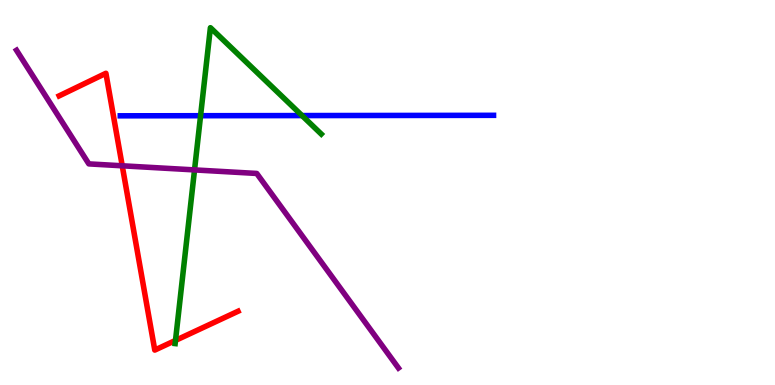[{'lines': ['blue', 'red'], 'intersections': []}, {'lines': ['green', 'red'], 'intersections': [{'x': 2.26, 'y': 1.16}]}, {'lines': ['purple', 'red'], 'intersections': [{'x': 1.58, 'y': 5.69}]}, {'lines': ['blue', 'green'], 'intersections': [{'x': 2.59, 'y': 6.99}, {'x': 3.9, 'y': 7.0}]}, {'lines': ['blue', 'purple'], 'intersections': []}, {'lines': ['green', 'purple'], 'intersections': [{'x': 2.51, 'y': 5.59}]}]